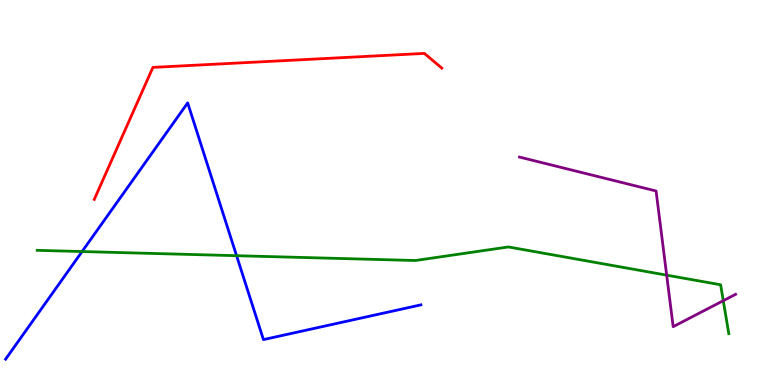[{'lines': ['blue', 'red'], 'intersections': []}, {'lines': ['green', 'red'], 'intersections': []}, {'lines': ['purple', 'red'], 'intersections': []}, {'lines': ['blue', 'green'], 'intersections': [{'x': 1.06, 'y': 3.47}, {'x': 3.05, 'y': 3.36}]}, {'lines': ['blue', 'purple'], 'intersections': []}, {'lines': ['green', 'purple'], 'intersections': [{'x': 8.6, 'y': 2.85}, {'x': 9.33, 'y': 2.19}]}]